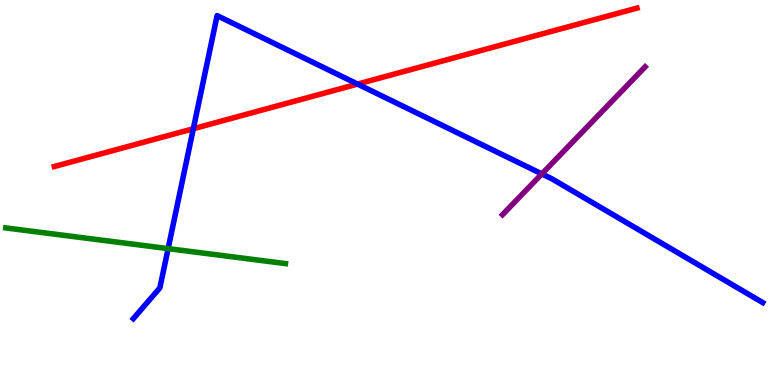[{'lines': ['blue', 'red'], 'intersections': [{'x': 2.49, 'y': 6.66}, {'x': 4.61, 'y': 7.82}]}, {'lines': ['green', 'red'], 'intersections': []}, {'lines': ['purple', 'red'], 'intersections': []}, {'lines': ['blue', 'green'], 'intersections': [{'x': 2.17, 'y': 3.54}]}, {'lines': ['blue', 'purple'], 'intersections': [{'x': 6.99, 'y': 5.48}]}, {'lines': ['green', 'purple'], 'intersections': []}]